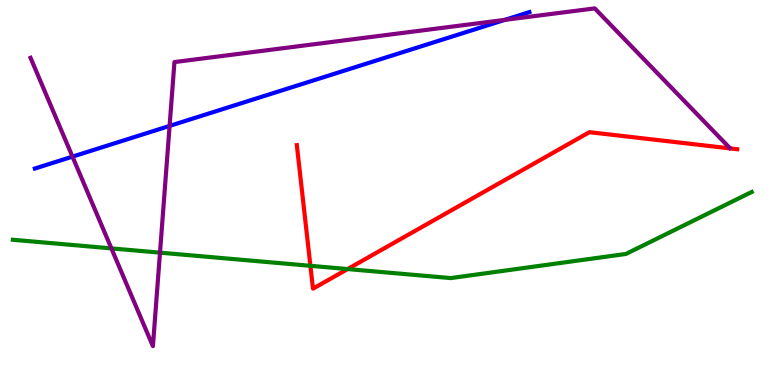[{'lines': ['blue', 'red'], 'intersections': []}, {'lines': ['green', 'red'], 'intersections': [{'x': 4.01, 'y': 3.1}, {'x': 4.49, 'y': 3.01}]}, {'lines': ['purple', 'red'], 'intersections': []}, {'lines': ['blue', 'green'], 'intersections': []}, {'lines': ['blue', 'purple'], 'intersections': [{'x': 0.935, 'y': 5.93}, {'x': 2.19, 'y': 6.73}, {'x': 6.51, 'y': 9.48}]}, {'lines': ['green', 'purple'], 'intersections': [{'x': 1.44, 'y': 3.55}, {'x': 2.06, 'y': 3.44}]}]